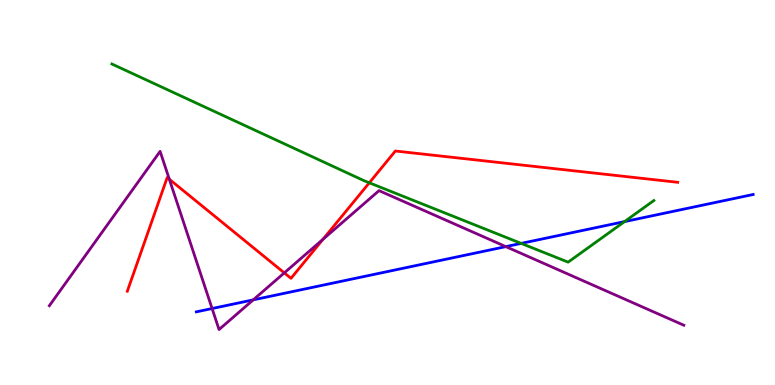[{'lines': ['blue', 'red'], 'intersections': []}, {'lines': ['green', 'red'], 'intersections': [{'x': 4.77, 'y': 5.25}]}, {'lines': ['purple', 'red'], 'intersections': [{'x': 2.18, 'y': 5.34}, {'x': 3.67, 'y': 2.91}, {'x': 4.17, 'y': 3.78}]}, {'lines': ['blue', 'green'], 'intersections': [{'x': 6.72, 'y': 3.68}, {'x': 8.06, 'y': 4.24}]}, {'lines': ['blue', 'purple'], 'intersections': [{'x': 2.74, 'y': 1.99}, {'x': 3.27, 'y': 2.21}, {'x': 6.53, 'y': 3.59}]}, {'lines': ['green', 'purple'], 'intersections': []}]